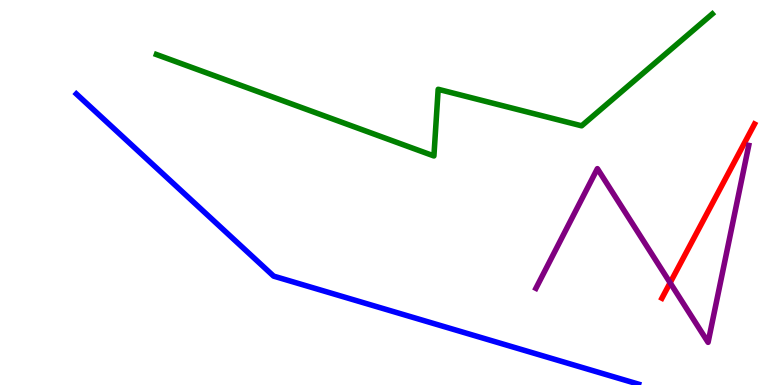[{'lines': ['blue', 'red'], 'intersections': []}, {'lines': ['green', 'red'], 'intersections': []}, {'lines': ['purple', 'red'], 'intersections': [{'x': 8.65, 'y': 2.66}]}, {'lines': ['blue', 'green'], 'intersections': []}, {'lines': ['blue', 'purple'], 'intersections': []}, {'lines': ['green', 'purple'], 'intersections': []}]